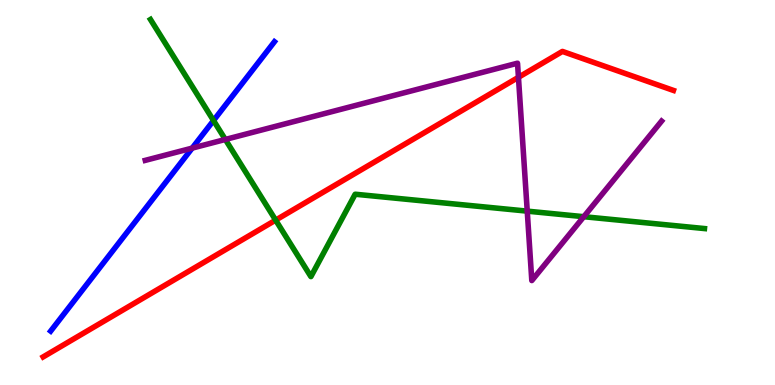[{'lines': ['blue', 'red'], 'intersections': []}, {'lines': ['green', 'red'], 'intersections': [{'x': 3.56, 'y': 4.28}]}, {'lines': ['purple', 'red'], 'intersections': [{'x': 6.69, 'y': 7.99}]}, {'lines': ['blue', 'green'], 'intersections': [{'x': 2.76, 'y': 6.87}]}, {'lines': ['blue', 'purple'], 'intersections': [{'x': 2.48, 'y': 6.15}]}, {'lines': ['green', 'purple'], 'intersections': [{'x': 2.91, 'y': 6.38}, {'x': 6.8, 'y': 4.52}, {'x': 7.53, 'y': 4.37}]}]